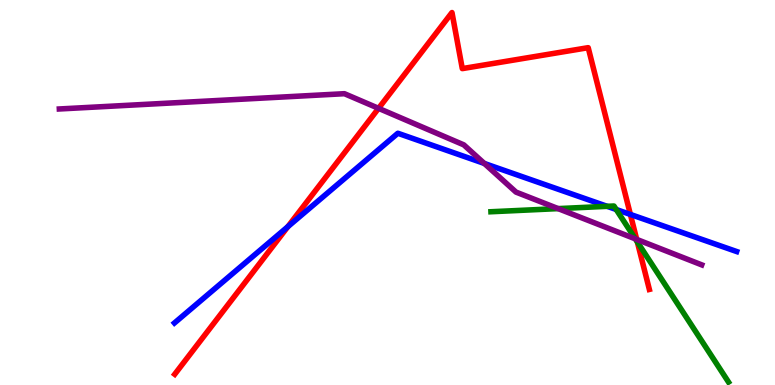[{'lines': ['blue', 'red'], 'intersections': [{'x': 3.71, 'y': 4.11}, {'x': 8.13, 'y': 4.43}]}, {'lines': ['green', 'red'], 'intersections': [{'x': 8.22, 'y': 3.72}]}, {'lines': ['purple', 'red'], 'intersections': [{'x': 4.88, 'y': 7.19}, {'x': 8.22, 'y': 3.78}]}, {'lines': ['blue', 'green'], 'intersections': [{'x': 7.83, 'y': 4.64}, {'x': 7.95, 'y': 4.56}]}, {'lines': ['blue', 'purple'], 'intersections': [{'x': 6.25, 'y': 5.75}]}, {'lines': ['green', 'purple'], 'intersections': [{'x': 7.2, 'y': 4.58}, {'x': 8.2, 'y': 3.8}]}]